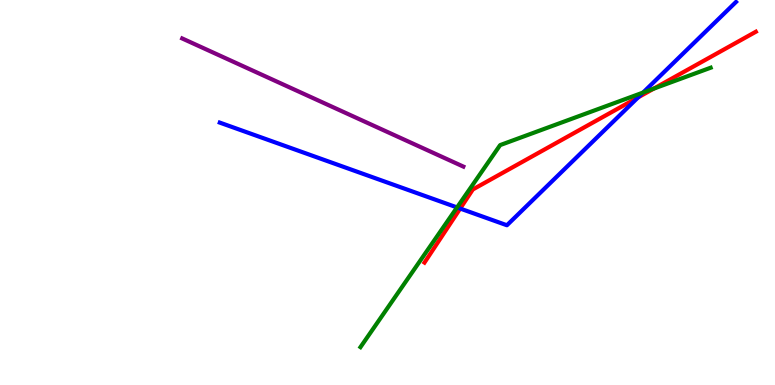[{'lines': ['blue', 'red'], 'intersections': [{'x': 5.94, 'y': 4.58}, {'x': 8.23, 'y': 7.47}]}, {'lines': ['green', 'red'], 'intersections': [{'x': 8.44, 'y': 7.7}]}, {'lines': ['purple', 'red'], 'intersections': []}, {'lines': ['blue', 'green'], 'intersections': [{'x': 5.9, 'y': 4.61}, {'x': 8.3, 'y': 7.6}]}, {'lines': ['blue', 'purple'], 'intersections': []}, {'lines': ['green', 'purple'], 'intersections': []}]